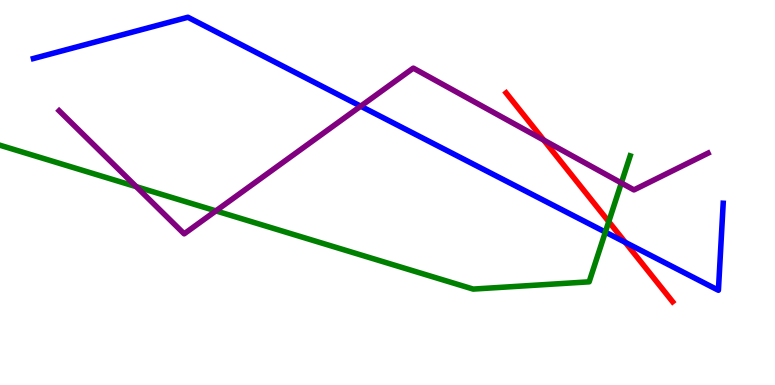[{'lines': ['blue', 'red'], 'intersections': [{'x': 8.07, 'y': 3.71}]}, {'lines': ['green', 'red'], 'intersections': [{'x': 7.85, 'y': 4.24}]}, {'lines': ['purple', 'red'], 'intersections': [{'x': 7.02, 'y': 6.36}]}, {'lines': ['blue', 'green'], 'intersections': [{'x': 7.81, 'y': 3.97}]}, {'lines': ['blue', 'purple'], 'intersections': [{'x': 4.65, 'y': 7.24}]}, {'lines': ['green', 'purple'], 'intersections': [{'x': 1.76, 'y': 5.15}, {'x': 2.79, 'y': 4.52}, {'x': 8.02, 'y': 5.25}]}]